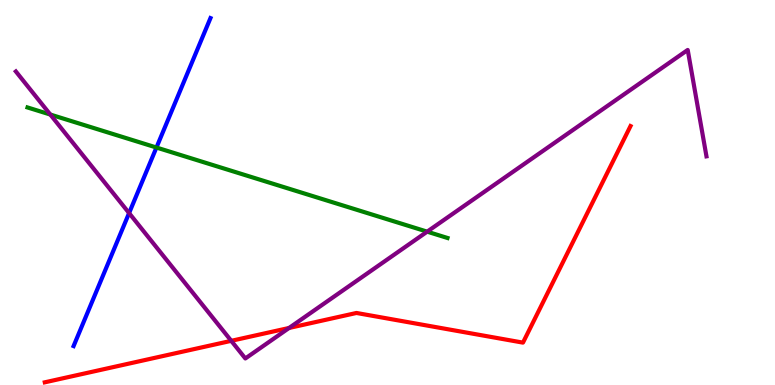[{'lines': ['blue', 'red'], 'intersections': []}, {'lines': ['green', 'red'], 'intersections': []}, {'lines': ['purple', 'red'], 'intersections': [{'x': 2.98, 'y': 1.15}, {'x': 3.73, 'y': 1.48}]}, {'lines': ['blue', 'green'], 'intersections': [{'x': 2.02, 'y': 6.17}]}, {'lines': ['blue', 'purple'], 'intersections': [{'x': 1.67, 'y': 4.47}]}, {'lines': ['green', 'purple'], 'intersections': [{'x': 0.649, 'y': 7.02}, {'x': 5.51, 'y': 3.98}]}]